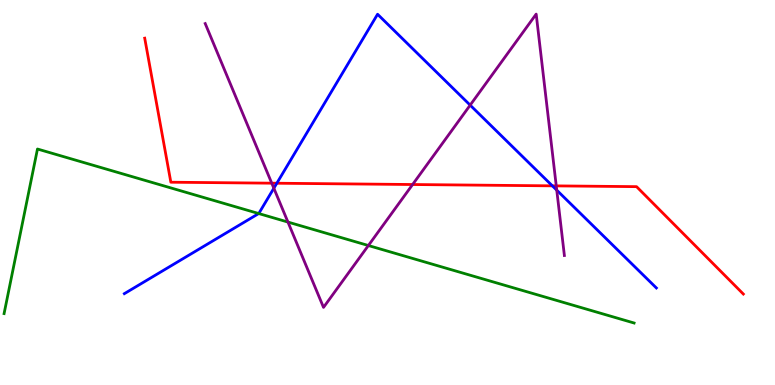[{'lines': ['blue', 'red'], 'intersections': [{'x': 3.57, 'y': 5.24}, {'x': 7.13, 'y': 5.17}]}, {'lines': ['green', 'red'], 'intersections': []}, {'lines': ['purple', 'red'], 'intersections': [{'x': 3.51, 'y': 5.24}, {'x': 5.32, 'y': 5.21}, {'x': 7.18, 'y': 5.17}]}, {'lines': ['blue', 'green'], 'intersections': [{'x': 3.34, 'y': 4.45}]}, {'lines': ['blue', 'purple'], 'intersections': [{'x': 3.53, 'y': 5.11}, {'x': 6.07, 'y': 7.27}, {'x': 7.18, 'y': 5.06}]}, {'lines': ['green', 'purple'], 'intersections': [{'x': 3.72, 'y': 4.23}, {'x': 4.75, 'y': 3.62}]}]